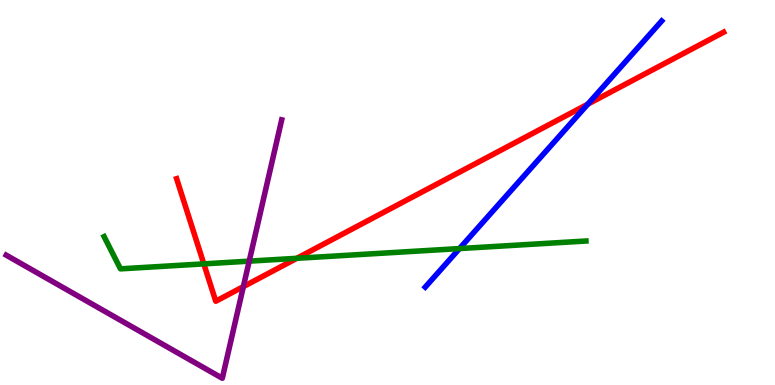[{'lines': ['blue', 'red'], 'intersections': [{'x': 7.58, 'y': 7.29}]}, {'lines': ['green', 'red'], 'intersections': [{'x': 2.63, 'y': 3.15}, {'x': 3.83, 'y': 3.29}]}, {'lines': ['purple', 'red'], 'intersections': [{'x': 3.14, 'y': 2.56}]}, {'lines': ['blue', 'green'], 'intersections': [{'x': 5.93, 'y': 3.54}]}, {'lines': ['blue', 'purple'], 'intersections': []}, {'lines': ['green', 'purple'], 'intersections': [{'x': 3.22, 'y': 3.22}]}]